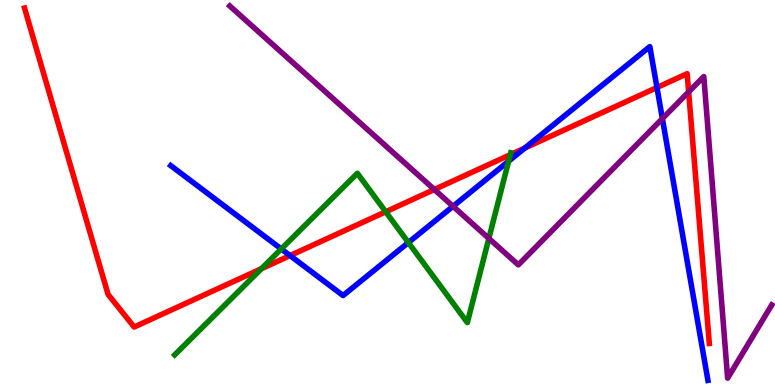[{'lines': ['blue', 'red'], 'intersections': [{'x': 3.74, 'y': 3.36}, {'x': 6.77, 'y': 6.15}, {'x': 8.48, 'y': 7.73}]}, {'lines': ['green', 'red'], 'intersections': [{'x': 3.37, 'y': 3.02}, {'x': 4.98, 'y': 4.5}, {'x': 6.58, 'y': 5.98}]}, {'lines': ['purple', 'red'], 'intersections': [{'x': 5.6, 'y': 5.08}, {'x': 8.89, 'y': 7.61}]}, {'lines': ['blue', 'green'], 'intersections': [{'x': 3.63, 'y': 3.53}, {'x': 5.27, 'y': 3.7}, {'x': 6.56, 'y': 5.81}]}, {'lines': ['blue', 'purple'], 'intersections': [{'x': 5.85, 'y': 4.64}, {'x': 8.55, 'y': 6.92}]}, {'lines': ['green', 'purple'], 'intersections': [{'x': 6.31, 'y': 3.81}]}]